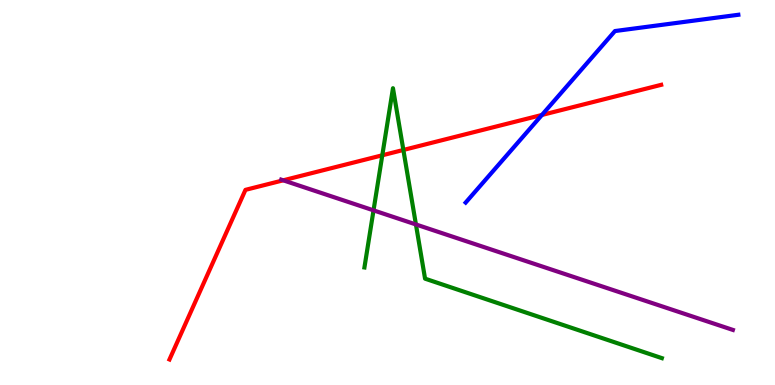[{'lines': ['blue', 'red'], 'intersections': [{'x': 6.99, 'y': 7.01}]}, {'lines': ['green', 'red'], 'intersections': [{'x': 4.93, 'y': 5.97}, {'x': 5.2, 'y': 6.1}]}, {'lines': ['purple', 'red'], 'intersections': [{'x': 3.65, 'y': 5.32}]}, {'lines': ['blue', 'green'], 'intersections': []}, {'lines': ['blue', 'purple'], 'intersections': []}, {'lines': ['green', 'purple'], 'intersections': [{'x': 4.82, 'y': 4.54}, {'x': 5.37, 'y': 4.17}]}]